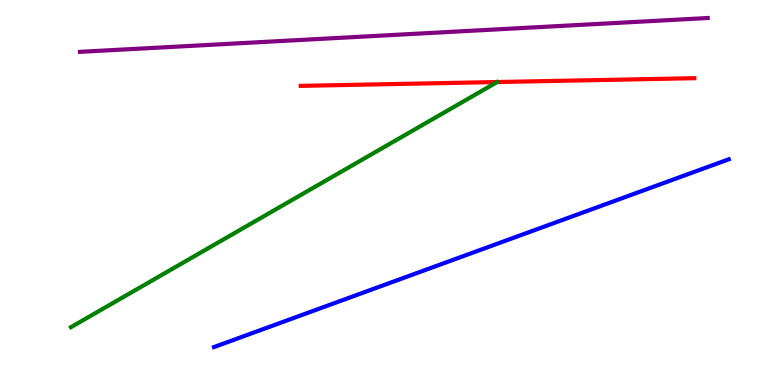[{'lines': ['blue', 'red'], 'intersections': []}, {'lines': ['green', 'red'], 'intersections': []}, {'lines': ['purple', 'red'], 'intersections': []}, {'lines': ['blue', 'green'], 'intersections': []}, {'lines': ['blue', 'purple'], 'intersections': []}, {'lines': ['green', 'purple'], 'intersections': []}]